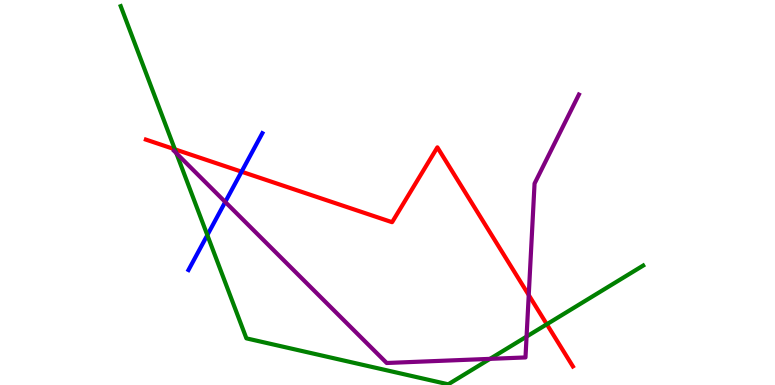[{'lines': ['blue', 'red'], 'intersections': [{'x': 3.12, 'y': 5.54}]}, {'lines': ['green', 'red'], 'intersections': [{'x': 2.26, 'y': 6.12}, {'x': 7.06, 'y': 1.58}]}, {'lines': ['purple', 'red'], 'intersections': [{'x': 6.82, 'y': 2.34}]}, {'lines': ['blue', 'green'], 'intersections': [{'x': 2.68, 'y': 3.89}]}, {'lines': ['blue', 'purple'], 'intersections': [{'x': 2.91, 'y': 4.75}]}, {'lines': ['green', 'purple'], 'intersections': [{'x': 2.28, 'y': 6.02}, {'x': 6.32, 'y': 0.679}, {'x': 6.79, 'y': 1.26}]}]